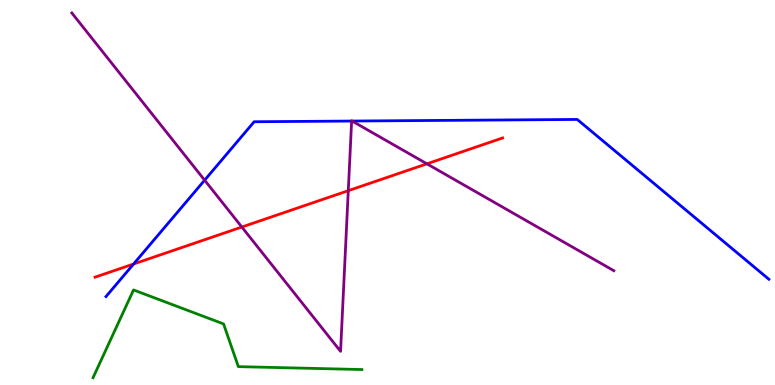[{'lines': ['blue', 'red'], 'intersections': [{'x': 1.72, 'y': 3.14}]}, {'lines': ['green', 'red'], 'intersections': []}, {'lines': ['purple', 'red'], 'intersections': [{'x': 3.12, 'y': 4.1}, {'x': 4.49, 'y': 5.05}, {'x': 5.51, 'y': 5.75}]}, {'lines': ['blue', 'green'], 'intersections': []}, {'lines': ['blue', 'purple'], 'intersections': [{'x': 2.64, 'y': 5.32}, {'x': 4.54, 'y': 6.86}, {'x': 4.54, 'y': 6.86}]}, {'lines': ['green', 'purple'], 'intersections': []}]